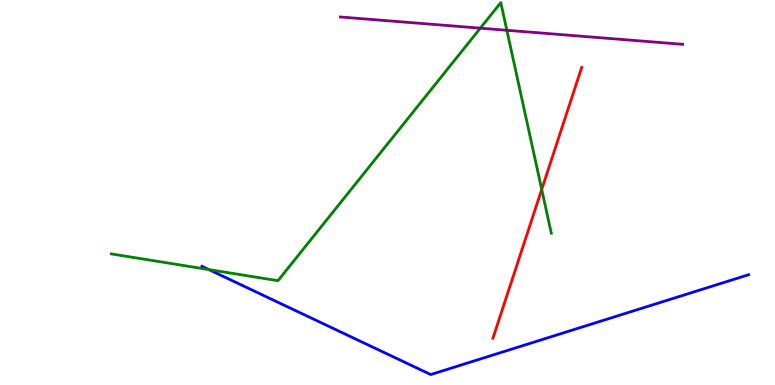[{'lines': ['blue', 'red'], 'intersections': []}, {'lines': ['green', 'red'], 'intersections': [{'x': 6.99, 'y': 5.08}]}, {'lines': ['purple', 'red'], 'intersections': []}, {'lines': ['blue', 'green'], 'intersections': [{'x': 2.69, 'y': 3.0}]}, {'lines': ['blue', 'purple'], 'intersections': []}, {'lines': ['green', 'purple'], 'intersections': [{'x': 6.2, 'y': 9.27}, {'x': 6.54, 'y': 9.21}]}]